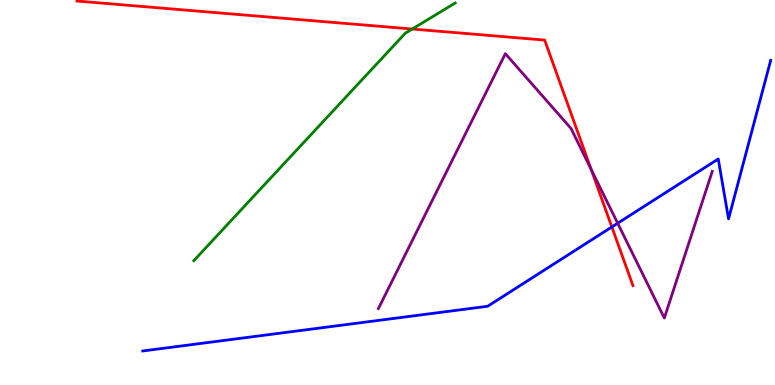[{'lines': ['blue', 'red'], 'intersections': [{'x': 7.89, 'y': 4.11}]}, {'lines': ['green', 'red'], 'intersections': [{'x': 5.32, 'y': 9.25}]}, {'lines': ['purple', 'red'], 'intersections': [{'x': 7.63, 'y': 5.6}]}, {'lines': ['blue', 'green'], 'intersections': []}, {'lines': ['blue', 'purple'], 'intersections': [{'x': 7.97, 'y': 4.2}]}, {'lines': ['green', 'purple'], 'intersections': []}]